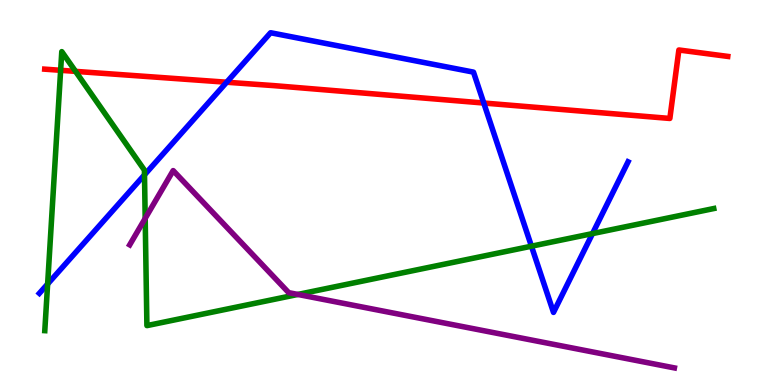[{'lines': ['blue', 'red'], 'intersections': [{'x': 2.92, 'y': 7.86}, {'x': 6.24, 'y': 7.32}]}, {'lines': ['green', 'red'], 'intersections': [{'x': 0.782, 'y': 8.17}, {'x': 0.975, 'y': 8.15}]}, {'lines': ['purple', 'red'], 'intersections': []}, {'lines': ['blue', 'green'], 'intersections': [{'x': 0.615, 'y': 2.62}, {'x': 1.86, 'y': 5.46}, {'x': 6.86, 'y': 3.61}, {'x': 7.65, 'y': 3.93}]}, {'lines': ['blue', 'purple'], 'intersections': []}, {'lines': ['green', 'purple'], 'intersections': [{'x': 1.87, 'y': 4.33}, {'x': 3.84, 'y': 2.35}]}]